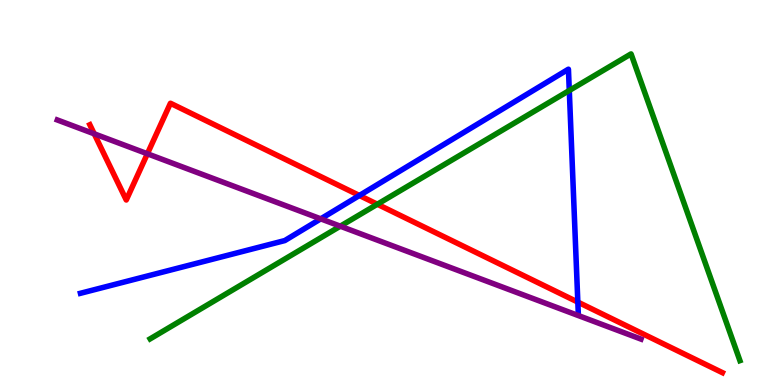[{'lines': ['blue', 'red'], 'intersections': [{'x': 4.64, 'y': 4.92}, {'x': 7.46, 'y': 2.15}]}, {'lines': ['green', 'red'], 'intersections': [{'x': 4.87, 'y': 4.7}]}, {'lines': ['purple', 'red'], 'intersections': [{'x': 1.22, 'y': 6.52}, {'x': 1.9, 'y': 6.01}]}, {'lines': ['blue', 'green'], 'intersections': [{'x': 7.35, 'y': 7.65}]}, {'lines': ['blue', 'purple'], 'intersections': [{'x': 4.14, 'y': 4.32}]}, {'lines': ['green', 'purple'], 'intersections': [{'x': 4.39, 'y': 4.12}]}]